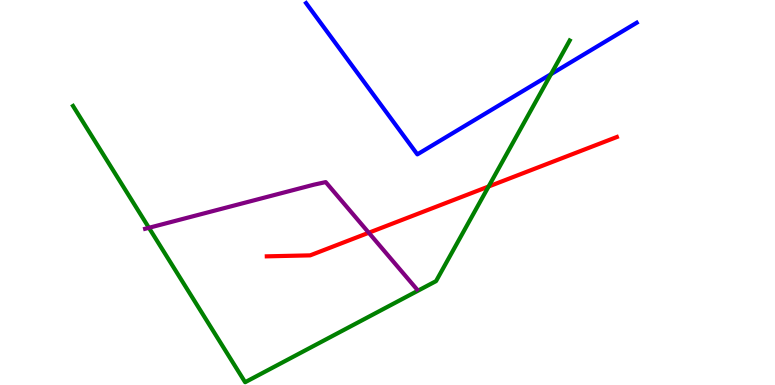[{'lines': ['blue', 'red'], 'intersections': []}, {'lines': ['green', 'red'], 'intersections': [{'x': 6.3, 'y': 5.16}]}, {'lines': ['purple', 'red'], 'intersections': [{'x': 4.76, 'y': 3.95}]}, {'lines': ['blue', 'green'], 'intersections': [{'x': 7.11, 'y': 8.07}]}, {'lines': ['blue', 'purple'], 'intersections': []}, {'lines': ['green', 'purple'], 'intersections': [{'x': 1.92, 'y': 4.08}]}]